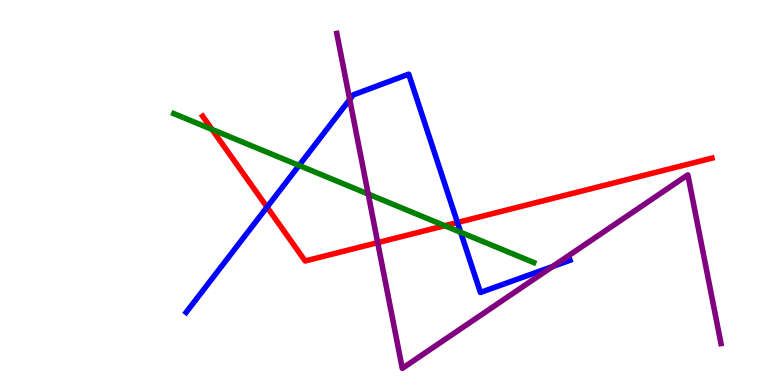[{'lines': ['blue', 'red'], 'intersections': [{'x': 3.45, 'y': 4.62}, {'x': 5.9, 'y': 4.22}]}, {'lines': ['green', 'red'], 'intersections': [{'x': 2.74, 'y': 6.64}, {'x': 5.74, 'y': 4.14}]}, {'lines': ['purple', 'red'], 'intersections': [{'x': 4.87, 'y': 3.7}]}, {'lines': ['blue', 'green'], 'intersections': [{'x': 3.86, 'y': 5.7}, {'x': 5.94, 'y': 3.97}]}, {'lines': ['blue', 'purple'], 'intersections': [{'x': 4.51, 'y': 7.42}, {'x': 7.13, 'y': 3.08}]}, {'lines': ['green', 'purple'], 'intersections': [{'x': 4.75, 'y': 4.96}]}]